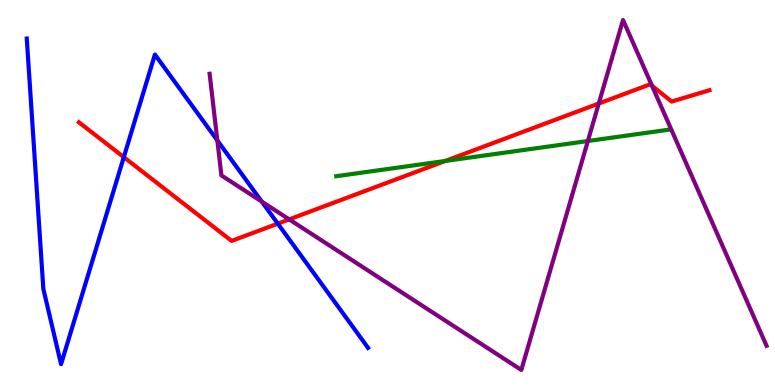[{'lines': ['blue', 'red'], 'intersections': [{'x': 1.6, 'y': 5.92}, {'x': 3.58, 'y': 4.19}]}, {'lines': ['green', 'red'], 'intersections': [{'x': 5.75, 'y': 5.82}]}, {'lines': ['purple', 'red'], 'intersections': [{'x': 3.73, 'y': 4.3}, {'x': 7.73, 'y': 7.31}, {'x': 8.41, 'y': 7.77}]}, {'lines': ['blue', 'green'], 'intersections': []}, {'lines': ['blue', 'purple'], 'intersections': [{'x': 2.8, 'y': 6.35}, {'x': 3.38, 'y': 4.76}]}, {'lines': ['green', 'purple'], 'intersections': [{'x': 7.59, 'y': 6.34}]}]